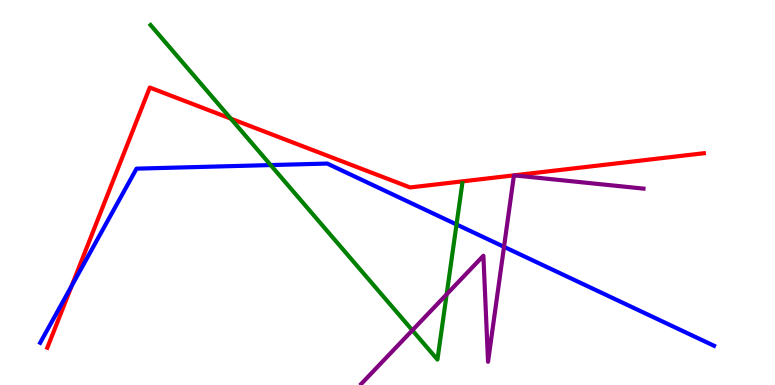[{'lines': ['blue', 'red'], 'intersections': [{'x': 0.925, 'y': 2.58}]}, {'lines': ['green', 'red'], 'intersections': [{'x': 2.98, 'y': 6.92}]}, {'lines': ['purple', 'red'], 'intersections': [{'x': 6.63, 'y': 5.45}, {'x': 6.63, 'y': 5.45}]}, {'lines': ['blue', 'green'], 'intersections': [{'x': 3.49, 'y': 5.71}, {'x': 5.89, 'y': 4.17}]}, {'lines': ['blue', 'purple'], 'intersections': [{'x': 6.5, 'y': 3.59}]}, {'lines': ['green', 'purple'], 'intersections': [{'x': 5.32, 'y': 1.42}, {'x': 5.76, 'y': 2.36}]}]